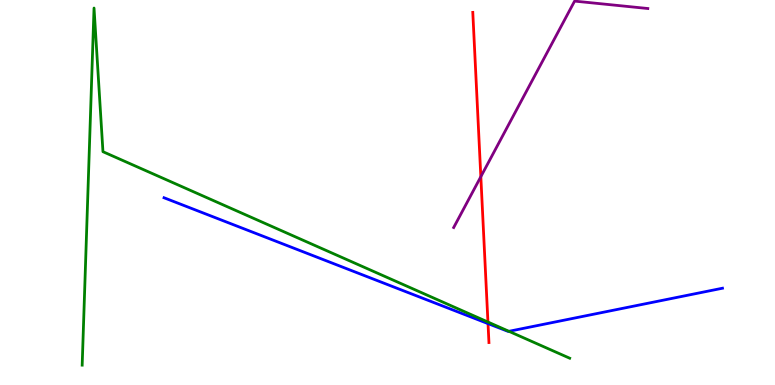[{'lines': ['blue', 'red'], 'intersections': [{'x': 6.3, 'y': 1.59}]}, {'lines': ['green', 'red'], 'intersections': [{'x': 6.3, 'y': 1.64}]}, {'lines': ['purple', 'red'], 'intersections': [{'x': 6.2, 'y': 5.41}]}, {'lines': ['blue', 'green'], 'intersections': [{'x': 6.57, 'y': 1.39}]}, {'lines': ['blue', 'purple'], 'intersections': []}, {'lines': ['green', 'purple'], 'intersections': []}]